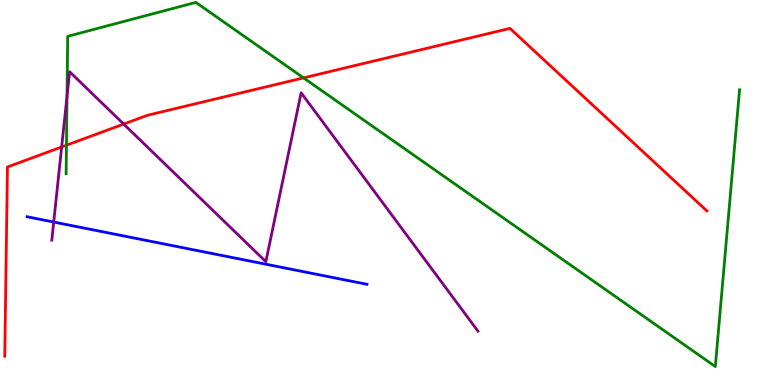[{'lines': ['blue', 'red'], 'intersections': []}, {'lines': ['green', 'red'], 'intersections': [{'x': 0.857, 'y': 6.23}, {'x': 3.92, 'y': 7.98}]}, {'lines': ['purple', 'red'], 'intersections': [{'x': 0.796, 'y': 6.18}, {'x': 1.6, 'y': 6.78}]}, {'lines': ['blue', 'green'], 'intersections': []}, {'lines': ['blue', 'purple'], 'intersections': [{'x': 0.693, 'y': 4.23}]}, {'lines': ['green', 'purple'], 'intersections': [{'x': 0.865, 'y': 7.5}]}]